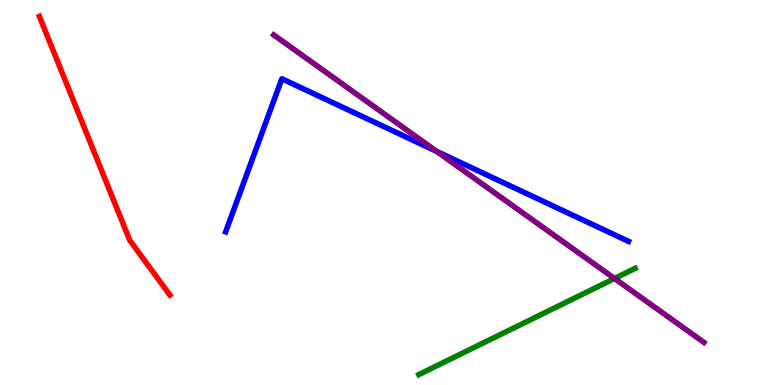[{'lines': ['blue', 'red'], 'intersections': []}, {'lines': ['green', 'red'], 'intersections': []}, {'lines': ['purple', 'red'], 'intersections': []}, {'lines': ['blue', 'green'], 'intersections': []}, {'lines': ['blue', 'purple'], 'intersections': [{'x': 5.63, 'y': 6.07}]}, {'lines': ['green', 'purple'], 'intersections': [{'x': 7.93, 'y': 2.77}]}]